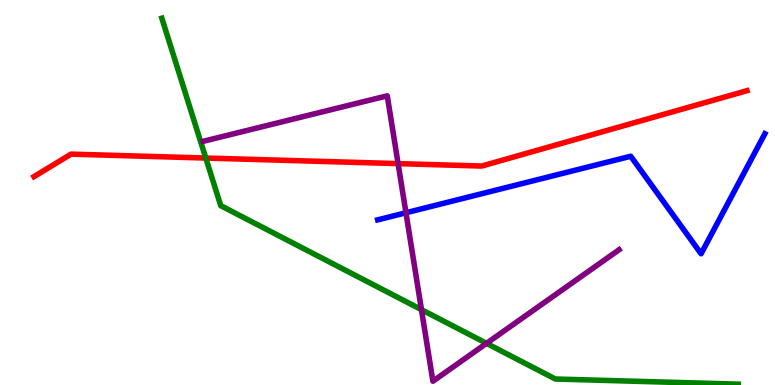[{'lines': ['blue', 'red'], 'intersections': []}, {'lines': ['green', 'red'], 'intersections': [{'x': 2.66, 'y': 5.9}]}, {'lines': ['purple', 'red'], 'intersections': [{'x': 5.14, 'y': 5.75}]}, {'lines': ['blue', 'green'], 'intersections': []}, {'lines': ['blue', 'purple'], 'intersections': [{'x': 5.24, 'y': 4.47}]}, {'lines': ['green', 'purple'], 'intersections': [{'x': 5.44, 'y': 1.96}, {'x': 6.28, 'y': 1.08}]}]